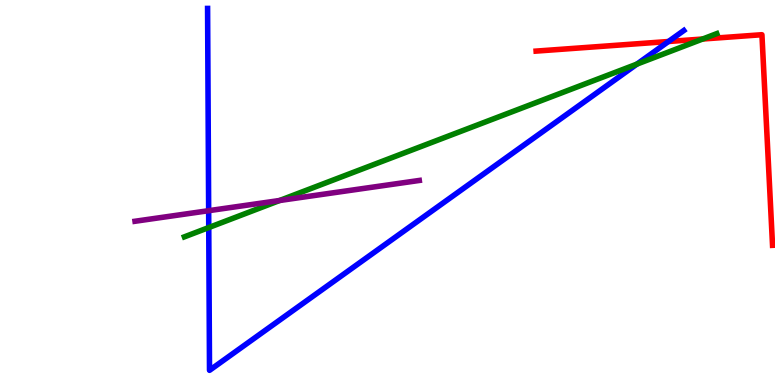[{'lines': ['blue', 'red'], 'intersections': [{'x': 8.63, 'y': 8.92}]}, {'lines': ['green', 'red'], 'intersections': [{'x': 9.07, 'y': 8.99}]}, {'lines': ['purple', 'red'], 'intersections': []}, {'lines': ['blue', 'green'], 'intersections': [{'x': 2.69, 'y': 4.09}, {'x': 8.22, 'y': 8.34}]}, {'lines': ['blue', 'purple'], 'intersections': [{'x': 2.69, 'y': 4.53}]}, {'lines': ['green', 'purple'], 'intersections': [{'x': 3.61, 'y': 4.79}]}]